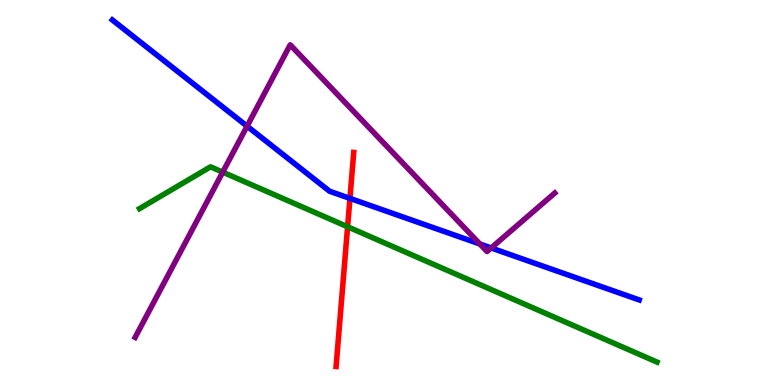[{'lines': ['blue', 'red'], 'intersections': [{'x': 4.52, 'y': 4.85}]}, {'lines': ['green', 'red'], 'intersections': [{'x': 4.49, 'y': 4.11}]}, {'lines': ['purple', 'red'], 'intersections': []}, {'lines': ['blue', 'green'], 'intersections': []}, {'lines': ['blue', 'purple'], 'intersections': [{'x': 3.19, 'y': 6.72}, {'x': 6.19, 'y': 3.66}, {'x': 6.34, 'y': 3.56}]}, {'lines': ['green', 'purple'], 'intersections': [{'x': 2.87, 'y': 5.53}]}]